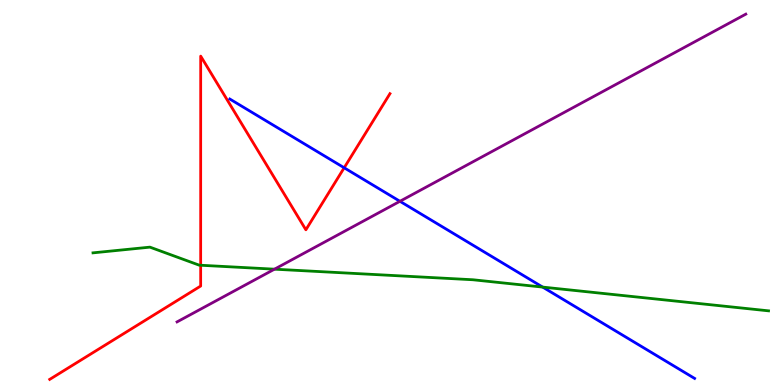[{'lines': ['blue', 'red'], 'intersections': [{'x': 4.44, 'y': 5.64}]}, {'lines': ['green', 'red'], 'intersections': [{'x': 2.59, 'y': 3.11}]}, {'lines': ['purple', 'red'], 'intersections': []}, {'lines': ['blue', 'green'], 'intersections': [{'x': 7.0, 'y': 2.54}]}, {'lines': ['blue', 'purple'], 'intersections': [{'x': 5.16, 'y': 4.77}]}, {'lines': ['green', 'purple'], 'intersections': [{'x': 3.54, 'y': 3.01}]}]